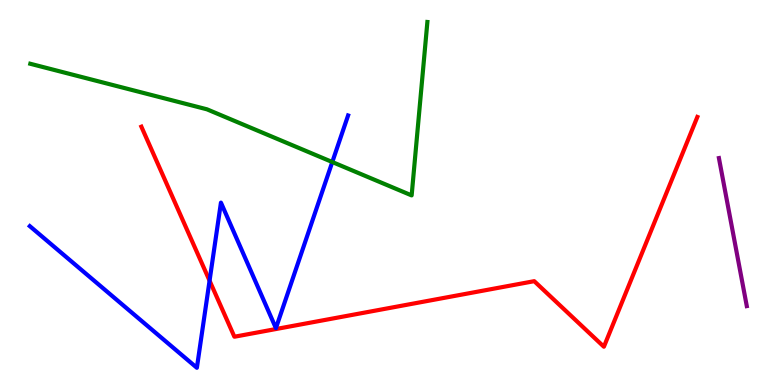[{'lines': ['blue', 'red'], 'intersections': [{'x': 2.7, 'y': 2.71}]}, {'lines': ['green', 'red'], 'intersections': []}, {'lines': ['purple', 'red'], 'intersections': []}, {'lines': ['blue', 'green'], 'intersections': [{'x': 4.29, 'y': 5.79}]}, {'lines': ['blue', 'purple'], 'intersections': []}, {'lines': ['green', 'purple'], 'intersections': []}]